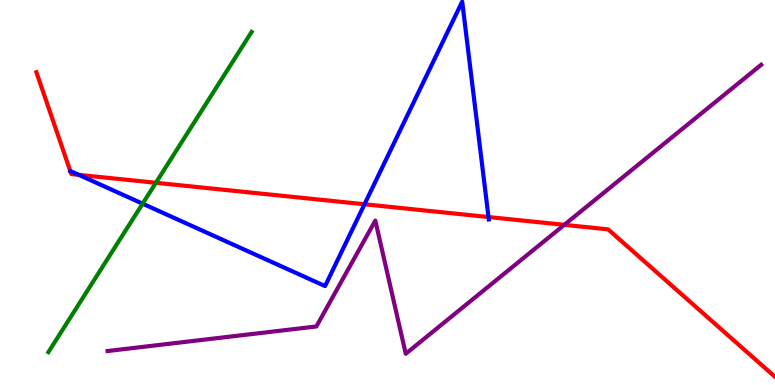[{'lines': ['blue', 'red'], 'intersections': [{'x': 0.907, 'y': 5.56}, {'x': 1.02, 'y': 5.46}, {'x': 4.7, 'y': 4.69}, {'x': 6.3, 'y': 4.36}]}, {'lines': ['green', 'red'], 'intersections': [{'x': 2.01, 'y': 5.25}]}, {'lines': ['purple', 'red'], 'intersections': [{'x': 7.28, 'y': 4.16}]}, {'lines': ['blue', 'green'], 'intersections': [{'x': 1.84, 'y': 4.71}]}, {'lines': ['blue', 'purple'], 'intersections': []}, {'lines': ['green', 'purple'], 'intersections': []}]